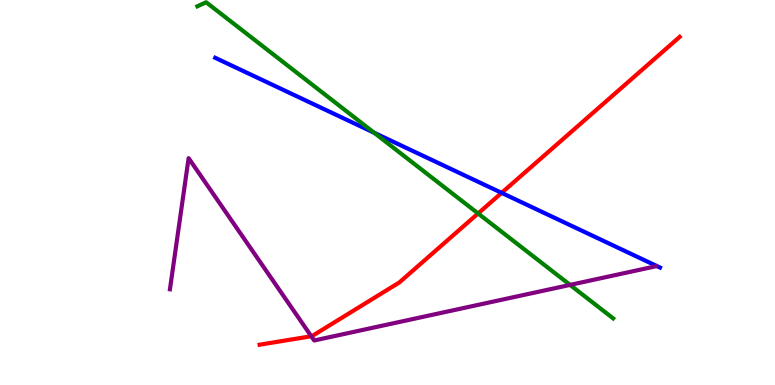[{'lines': ['blue', 'red'], 'intersections': [{'x': 6.47, 'y': 4.99}]}, {'lines': ['green', 'red'], 'intersections': [{'x': 6.17, 'y': 4.46}]}, {'lines': ['purple', 'red'], 'intersections': [{'x': 4.02, 'y': 1.27}]}, {'lines': ['blue', 'green'], 'intersections': [{'x': 4.83, 'y': 6.55}]}, {'lines': ['blue', 'purple'], 'intersections': []}, {'lines': ['green', 'purple'], 'intersections': [{'x': 7.36, 'y': 2.6}]}]